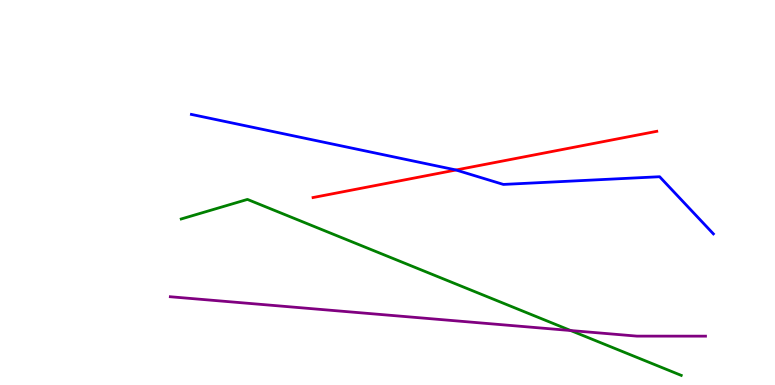[{'lines': ['blue', 'red'], 'intersections': [{'x': 5.88, 'y': 5.58}]}, {'lines': ['green', 'red'], 'intersections': []}, {'lines': ['purple', 'red'], 'intersections': []}, {'lines': ['blue', 'green'], 'intersections': []}, {'lines': ['blue', 'purple'], 'intersections': []}, {'lines': ['green', 'purple'], 'intersections': [{'x': 7.36, 'y': 1.41}]}]